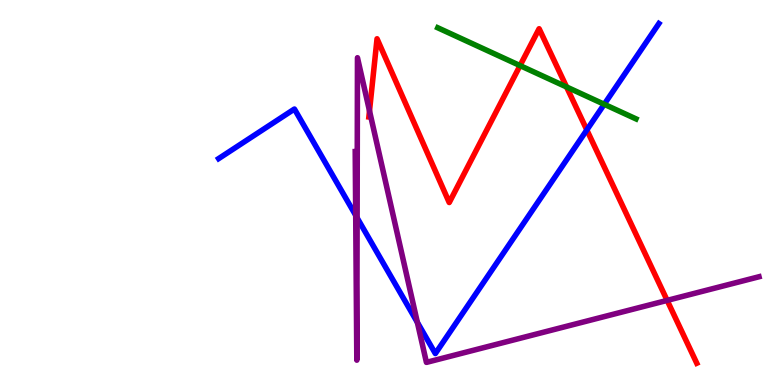[{'lines': ['blue', 'red'], 'intersections': [{'x': 7.57, 'y': 6.62}]}, {'lines': ['green', 'red'], 'intersections': [{'x': 6.71, 'y': 8.3}, {'x': 7.31, 'y': 7.74}]}, {'lines': ['purple', 'red'], 'intersections': [{'x': 4.77, 'y': 7.12}, {'x': 8.61, 'y': 2.2}]}, {'lines': ['blue', 'green'], 'intersections': [{'x': 7.8, 'y': 7.29}]}, {'lines': ['blue', 'purple'], 'intersections': [{'x': 4.59, 'y': 4.41}, {'x': 4.61, 'y': 4.34}, {'x': 5.39, 'y': 1.63}]}, {'lines': ['green', 'purple'], 'intersections': []}]